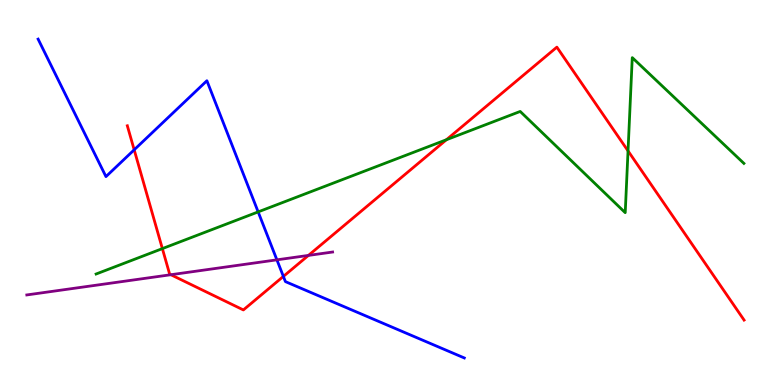[{'lines': ['blue', 'red'], 'intersections': [{'x': 1.73, 'y': 6.11}, {'x': 3.66, 'y': 2.82}]}, {'lines': ['green', 'red'], 'intersections': [{'x': 2.1, 'y': 3.54}, {'x': 5.76, 'y': 6.37}, {'x': 8.1, 'y': 6.08}]}, {'lines': ['purple', 'red'], 'intersections': [{'x': 2.2, 'y': 2.86}, {'x': 3.98, 'y': 3.37}]}, {'lines': ['blue', 'green'], 'intersections': [{'x': 3.33, 'y': 4.5}]}, {'lines': ['blue', 'purple'], 'intersections': [{'x': 3.57, 'y': 3.25}]}, {'lines': ['green', 'purple'], 'intersections': []}]